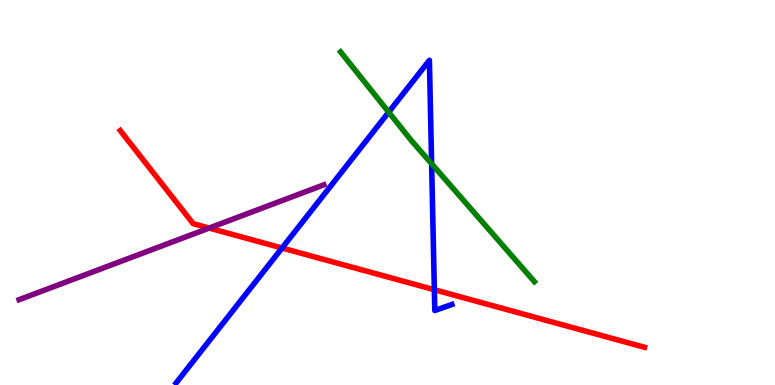[{'lines': ['blue', 'red'], 'intersections': [{'x': 3.64, 'y': 3.56}, {'x': 5.6, 'y': 2.47}]}, {'lines': ['green', 'red'], 'intersections': []}, {'lines': ['purple', 'red'], 'intersections': [{'x': 2.7, 'y': 4.08}]}, {'lines': ['blue', 'green'], 'intersections': [{'x': 5.02, 'y': 7.09}, {'x': 5.57, 'y': 5.75}]}, {'lines': ['blue', 'purple'], 'intersections': []}, {'lines': ['green', 'purple'], 'intersections': []}]